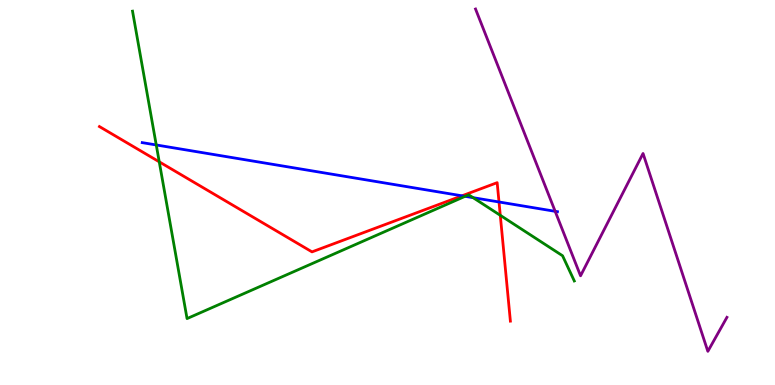[{'lines': ['blue', 'red'], 'intersections': [{'x': 5.96, 'y': 4.91}, {'x': 6.44, 'y': 4.75}]}, {'lines': ['green', 'red'], 'intersections': [{'x': 2.05, 'y': 5.8}, {'x': 6.46, 'y': 4.41}]}, {'lines': ['purple', 'red'], 'intersections': []}, {'lines': ['blue', 'green'], 'intersections': [{'x': 2.02, 'y': 6.23}, {'x': 6.0, 'y': 4.9}, {'x': 6.1, 'y': 4.87}]}, {'lines': ['blue', 'purple'], 'intersections': [{'x': 7.16, 'y': 4.51}]}, {'lines': ['green', 'purple'], 'intersections': []}]